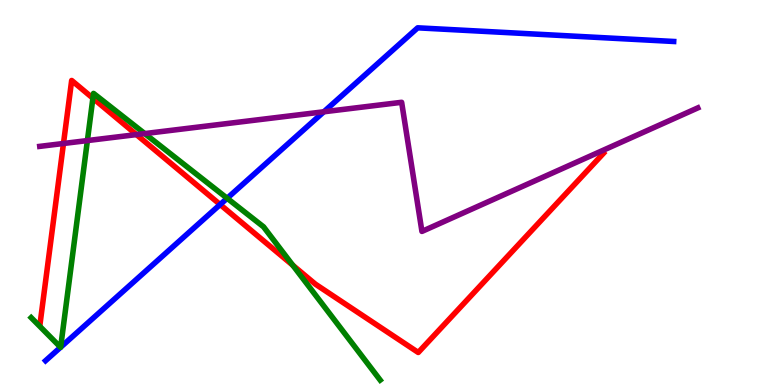[{'lines': ['blue', 'red'], 'intersections': [{'x': 2.84, 'y': 4.69}]}, {'lines': ['green', 'red'], 'intersections': [{'x': 1.2, 'y': 7.45}, {'x': 3.78, 'y': 3.11}]}, {'lines': ['purple', 'red'], 'intersections': [{'x': 0.819, 'y': 6.27}, {'x': 1.76, 'y': 6.5}]}, {'lines': ['blue', 'green'], 'intersections': [{'x': 0.781, 'y': 0.98}, {'x': 0.783, 'y': 0.982}, {'x': 2.93, 'y': 4.85}]}, {'lines': ['blue', 'purple'], 'intersections': [{'x': 4.18, 'y': 7.1}]}, {'lines': ['green', 'purple'], 'intersections': [{'x': 1.13, 'y': 6.35}, {'x': 1.87, 'y': 6.53}]}]